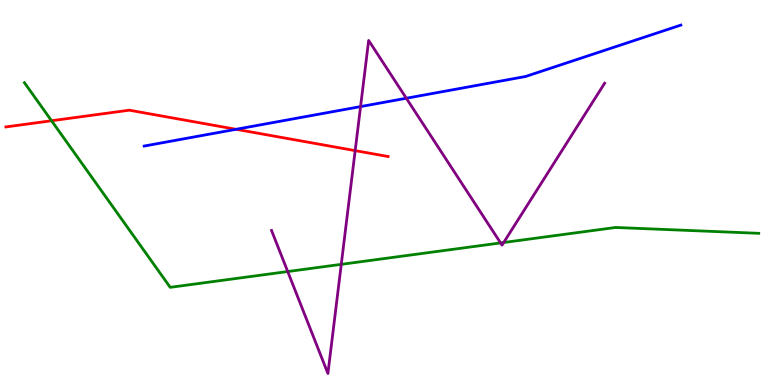[{'lines': ['blue', 'red'], 'intersections': [{'x': 3.05, 'y': 6.64}]}, {'lines': ['green', 'red'], 'intersections': [{'x': 0.665, 'y': 6.86}]}, {'lines': ['purple', 'red'], 'intersections': [{'x': 4.58, 'y': 6.09}]}, {'lines': ['blue', 'green'], 'intersections': []}, {'lines': ['blue', 'purple'], 'intersections': [{'x': 4.65, 'y': 7.23}, {'x': 5.24, 'y': 7.45}]}, {'lines': ['green', 'purple'], 'intersections': [{'x': 3.71, 'y': 2.95}, {'x': 4.4, 'y': 3.13}, {'x': 6.46, 'y': 3.69}, {'x': 6.5, 'y': 3.7}]}]